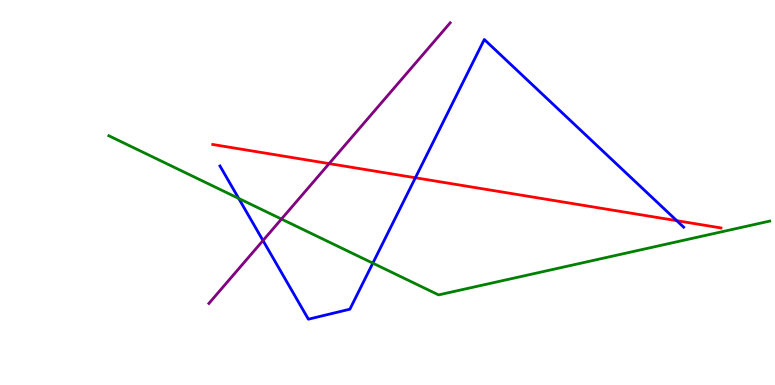[{'lines': ['blue', 'red'], 'intersections': [{'x': 5.36, 'y': 5.38}, {'x': 8.73, 'y': 4.27}]}, {'lines': ['green', 'red'], 'intersections': []}, {'lines': ['purple', 'red'], 'intersections': [{'x': 4.25, 'y': 5.75}]}, {'lines': ['blue', 'green'], 'intersections': [{'x': 3.08, 'y': 4.85}, {'x': 4.81, 'y': 3.16}]}, {'lines': ['blue', 'purple'], 'intersections': [{'x': 3.39, 'y': 3.75}]}, {'lines': ['green', 'purple'], 'intersections': [{'x': 3.63, 'y': 4.31}]}]